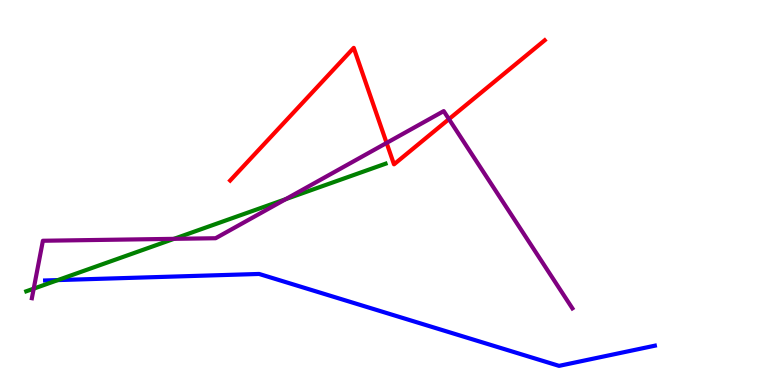[{'lines': ['blue', 'red'], 'intersections': []}, {'lines': ['green', 'red'], 'intersections': []}, {'lines': ['purple', 'red'], 'intersections': [{'x': 4.99, 'y': 6.29}, {'x': 5.79, 'y': 6.91}]}, {'lines': ['blue', 'green'], 'intersections': [{'x': 0.746, 'y': 2.72}]}, {'lines': ['blue', 'purple'], 'intersections': []}, {'lines': ['green', 'purple'], 'intersections': [{'x': 0.435, 'y': 2.5}, {'x': 2.24, 'y': 3.8}, {'x': 3.69, 'y': 4.83}]}]